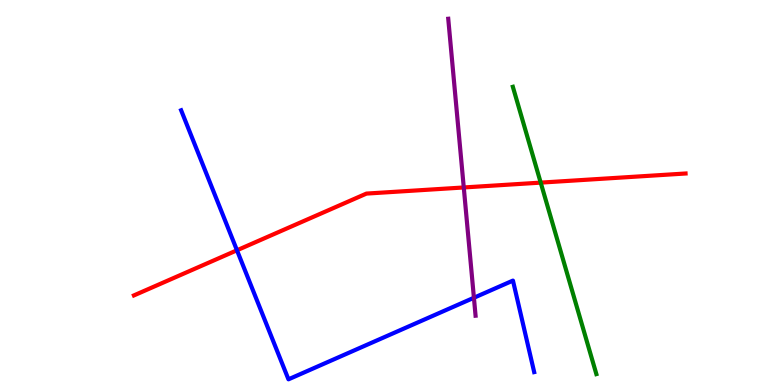[{'lines': ['blue', 'red'], 'intersections': [{'x': 3.06, 'y': 3.5}]}, {'lines': ['green', 'red'], 'intersections': [{'x': 6.98, 'y': 5.26}]}, {'lines': ['purple', 'red'], 'intersections': [{'x': 5.98, 'y': 5.13}]}, {'lines': ['blue', 'green'], 'intersections': []}, {'lines': ['blue', 'purple'], 'intersections': [{'x': 6.12, 'y': 2.27}]}, {'lines': ['green', 'purple'], 'intersections': []}]